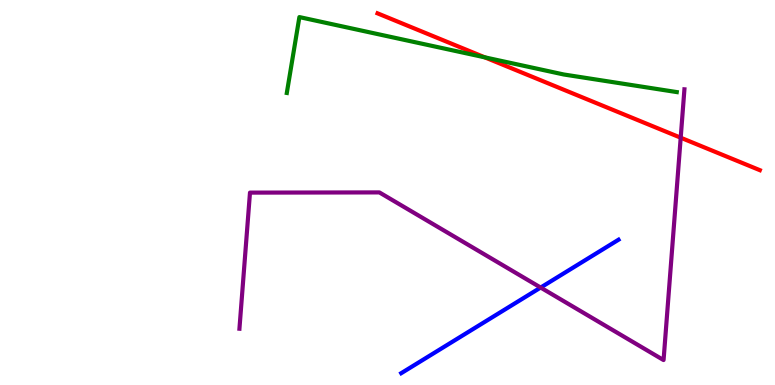[{'lines': ['blue', 'red'], 'intersections': []}, {'lines': ['green', 'red'], 'intersections': [{'x': 6.26, 'y': 8.51}]}, {'lines': ['purple', 'red'], 'intersections': [{'x': 8.78, 'y': 6.42}]}, {'lines': ['blue', 'green'], 'intersections': []}, {'lines': ['blue', 'purple'], 'intersections': [{'x': 6.98, 'y': 2.53}]}, {'lines': ['green', 'purple'], 'intersections': []}]